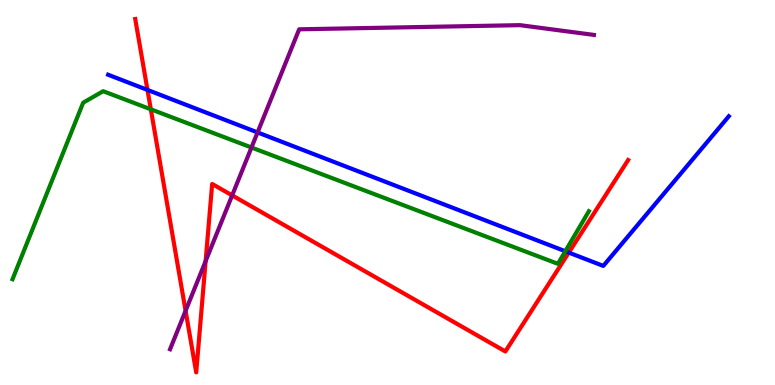[{'lines': ['blue', 'red'], 'intersections': [{'x': 1.9, 'y': 7.66}, {'x': 7.34, 'y': 3.44}]}, {'lines': ['green', 'red'], 'intersections': [{'x': 1.95, 'y': 7.16}]}, {'lines': ['purple', 'red'], 'intersections': [{'x': 2.39, 'y': 1.93}, {'x': 2.65, 'y': 3.22}, {'x': 3.0, 'y': 4.93}]}, {'lines': ['blue', 'green'], 'intersections': [{'x': 7.29, 'y': 3.47}]}, {'lines': ['blue', 'purple'], 'intersections': [{'x': 3.32, 'y': 6.56}]}, {'lines': ['green', 'purple'], 'intersections': [{'x': 3.24, 'y': 6.17}]}]